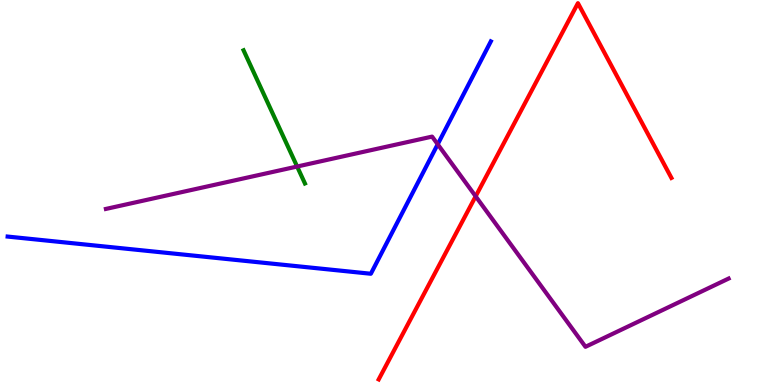[{'lines': ['blue', 'red'], 'intersections': []}, {'lines': ['green', 'red'], 'intersections': []}, {'lines': ['purple', 'red'], 'intersections': [{'x': 6.14, 'y': 4.9}]}, {'lines': ['blue', 'green'], 'intersections': []}, {'lines': ['blue', 'purple'], 'intersections': [{'x': 5.65, 'y': 6.25}]}, {'lines': ['green', 'purple'], 'intersections': [{'x': 3.83, 'y': 5.67}]}]